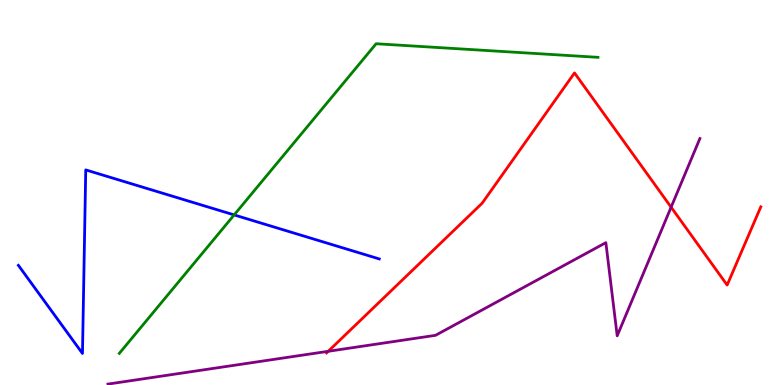[{'lines': ['blue', 'red'], 'intersections': []}, {'lines': ['green', 'red'], 'intersections': []}, {'lines': ['purple', 'red'], 'intersections': [{'x': 4.24, 'y': 0.875}, {'x': 8.66, 'y': 4.62}]}, {'lines': ['blue', 'green'], 'intersections': [{'x': 3.02, 'y': 4.42}]}, {'lines': ['blue', 'purple'], 'intersections': []}, {'lines': ['green', 'purple'], 'intersections': []}]